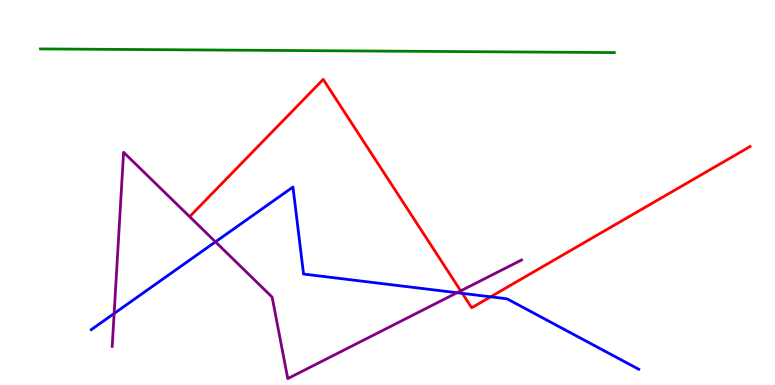[{'lines': ['blue', 'red'], 'intersections': [{'x': 5.97, 'y': 2.38}, {'x': 6.33, 'y': 2.29}]}, {'lines': ['green', 'red'], 'intersections': []}, {'lines': ['purple', 'red'], 'intersections': [{'x': 5.94, 'y': 2.45}]}, {'lines': ['blue', 'green'], 'intersections': []}, {'lines': ['blue', 'purple'], 'intersections': [{'x': 1.47, 'y': 1.86}, {'x': 2.78, 'y': 3.72}, {'x': 5.9, 'y': 2.4}]}, {'lines': ['green', 'purple'], 'intersections': []}]